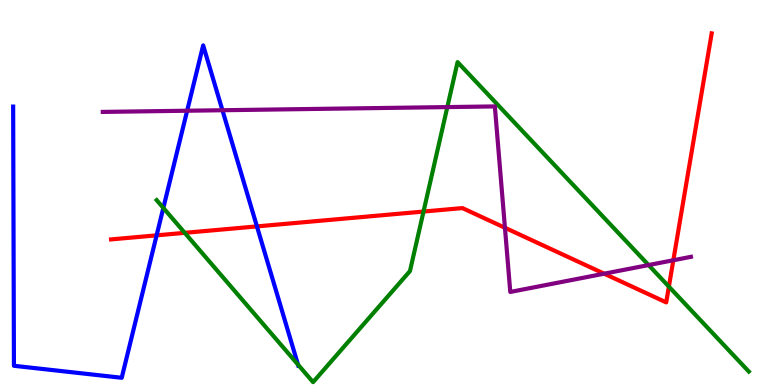[{'lines': ['blue', 'red'], 'intersections': [{'x': 2.02, 'y': 3.89}, {'x': 3.32, 'y': 4.12}]}, {'lines': ['green', 'red'], 'intersections': [{'x': 2.38, 'y': 3.95}, {'x': 5.46, 'y': 4.51}, {'x': 8.63, 'y': 2.56}]}, {'lines': ['purple', 'red'], 'intersections': [{'x': 6.52, 'y': 4.08}, {'x': 7.8, 'y': 2.89}, {'x': 8.69, 'y': 3.24}]}, {'lines': ['blue', 'green'], 'intersections': [{'x': 2.11, 'y': 4.6}, {'x': 3.85, 'y': 0.53}]}, {'lines': ['blue', 'purple'], 'intersections': [{'x': 2.41, 'y': 7.12}, {'x': 2.87, 'y': 7.14}]}, {'lines': ['green', 'purple'], 'intersections': [{'x': 5.77, 'y': 7.22}, {'x': 8.37, 'y': 3.12}]}]